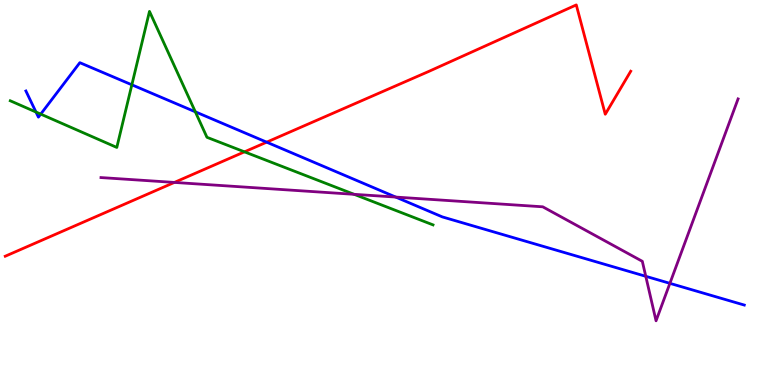[{'lines': ['blue', 'red'], 'intersections': [{'x': 3.44, 'y': 6.31}]}, {'lines': ['green', 'red'], 'intersections': [{'x': 3.15, 'y': 6.06}]}, {'lines': ['purple', 'red'], 'intersections': [{'x': 2.25, 'y': 5.26}]}, {'lines': ['blue', 'green'], 'intersections': [{'x': 0.464, 'y': 7.09}, {'x': 0.525, 'y': 7.04}, {'x': 1.7, 'y': 7.8}, {'x': 2.52, 'y': 7.1}]}, {'lines': ['blue', 'purple'], 'intersections': [{'x': 5.11, 'y': 4.88}, {'x': 8.33, 'y': 2.82}, {'x': 8.64, 'y': 2.64}]}, {'lines': ['green', 'purple'], 'intersections': [{'x': 4.57, 'y': 4.95}]}]